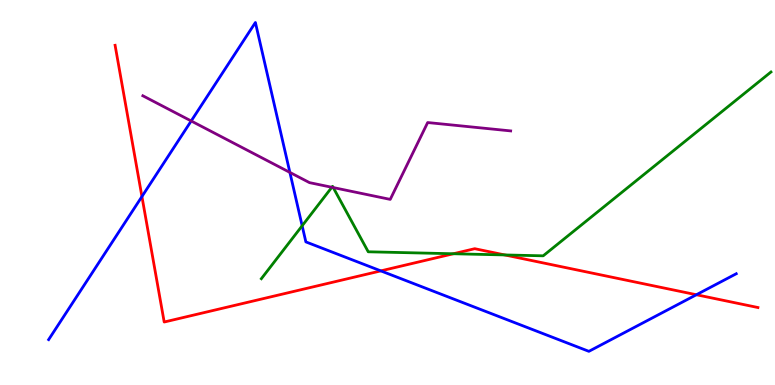[{'lines': ['blue', 'red'], 'intersections': [{'x': 1.83, 'y': 4.9}, {'x': 4.91, 'y': 2.96}, {'x': 8.99, 'y': 2.34}]}, {'lines': ['green', 'red'], 'intersections': [{'x': 5.85, 'y': 3.41}, {'x': 6.51, 'y': 3.38}]}, {'lines': ['purple', 'red'], 'intersections': []}, {'lines': ['blue', 'green'], 'intersections': [{'x': 3.9, 'y': 4.14}]}, {'lines': ['blue', 'purple'], 'intersections': [{'x': 2.47, 'y': 6.86}, {'x': 3.74, 'y': 5.52}]}, {'lines': ['green', 'purple'], 'intersections': [{'x': 4.28, 'y': 5.14}, {'x': 4.3, 'y': 5.13}]}]